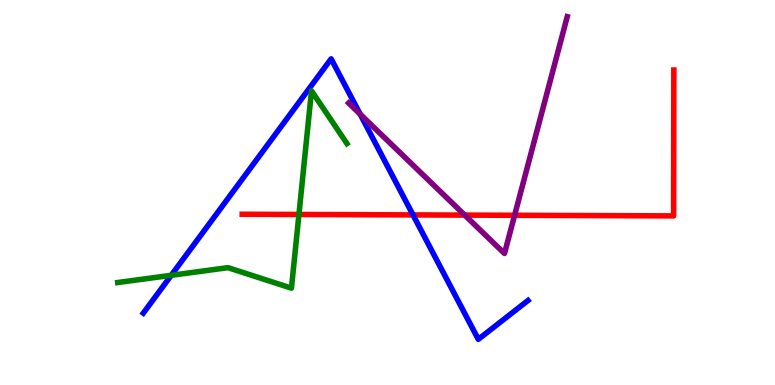[{'lines': ['blue', 'red'], 'intersections': [{'x': 5.33, 'y': 4.42}]}, {'lines': ['green', 'red'], 'intersections': [{'x': 3.86, 'y': 4.43}]}, {'lines': ['purple', 'red'], 'intersections': [{'x': 6.0, 'y': 4.41}, {'x': 6.64, 'y': 4.41}]}, {'lines': ['blue', 'green'], 'intersections': [{'x': 2.21, 'y': 2.85}]}, {'lines': ['blue', 'purple'], 'intersections': [{'x': 4.65, 'y': 7.03}]}, {'lines': ['green', 'purple'], 'intersections': []}]